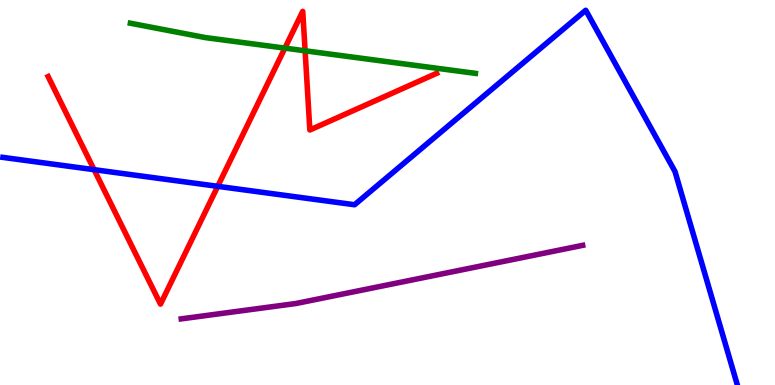[{'lines': ['blue', 'red'], 'intersections': [{'x': 1.21, 'y': 5.59}, {'x': 2.81, 'y': 5.16}]}, {'lines': ['green', 'red'], 'intersections': [{'x': 3.68, 'y': 8.75}, {'x': 3.94, 'y': 8.68}]}, {'lines': ['purple', 'red'], 'intersections': []}, {'lines': ['blue', 'green'], 'intersections': []}, {'lines': ['blue', 'purple'], 'intersections': []}, {'lines': ['green', 'purple'], 'intersections': []}]